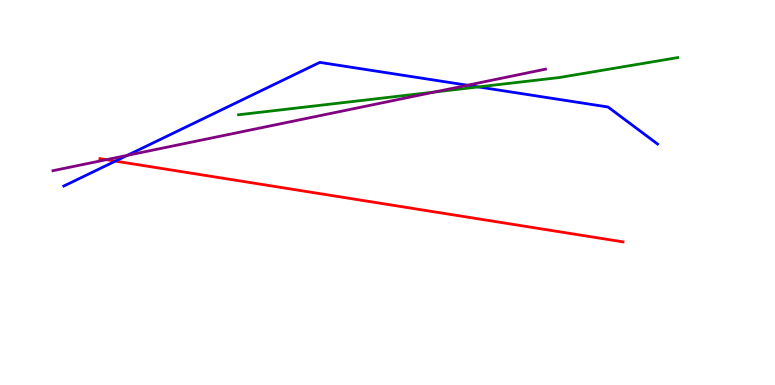[{'lines': ['blue', 'red'], 'intersections': [{'x': 1.49, 'y': 5.82}]}, {'lines': ['green', 'red'], 'intersections': []}, {'lines': ['purple', 'red'], 'intersections': [{'x': 1.37, 'y': 5.85}]}, {'lines': ['blue', 'green'], 'intersections': [{'x': 6.17, 'y': 7.74}]}, {'lines': ['blue', 'purple'], 'intersections': [{'x': 1.64, 'y': 5.96}, {'x': 6.03, 'y': 7.79}]}, {'lines': ['green', 'purple'], 'intersections': [{'x': 5.61, 'y': 7.61}]}]